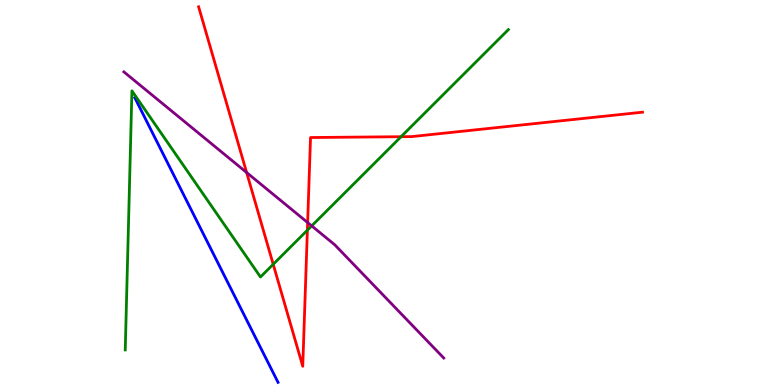[{'lines': ['blue', 'red'], 'intersections': []}, {'lines': ['green', 'red'], 'intersections': [{'x': 3.53, 'y': 3.13}, {'x': 3.97, 'y': 4.02}, {'x': 5.18, 'y': 6.45}]}, {'lines': ['purple', 'red'], 'intersections': [{'x': 3.18, 'y': 5.52}, {'x': 3.97, 'y': 4.22}]}, {'lines': ['blue', 'green'], 'intersections': []}, {'lines': ['blue', 'purple'], 'intersections': []}, {'lines': ['green', 'purple'], 'intersections': [{'x': 4.02, 'y': 4.13}]}]